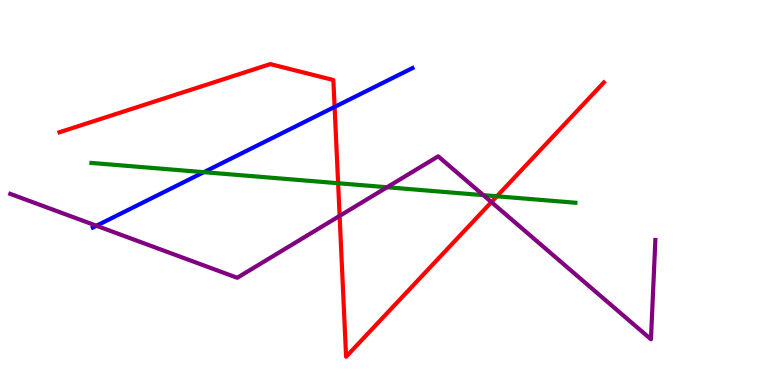[{'lines': ['blue', 'red'], 'intersections': [{'x': 4.32, 'y': 7.22}]}, {'lines': ['green', 'red'], 'intersections': [{'x': 4.36, 'y': 5.24}, {'x': 6.41, 'y': 4.9}]}, {'lines': ['purple', 'red'], 'intersections': [{'x': 4.38, 'y': 4.39}, {'x': 6.34, 'y': 4.75}]}, {'lines': ['blue', 'green'], 'intersections': [{'x': 2.63, 'y': 5.53}]}, {'lines': ['blue', 'purple'], 'intersections': [{'x': 1.24, 'y': 4.14}]}, {'lines': ['green', 'purple'], 'intersections': [{'x': 4.99, 'y': 5.14}, {'x': 6.24, 'y': 4.93}]}]